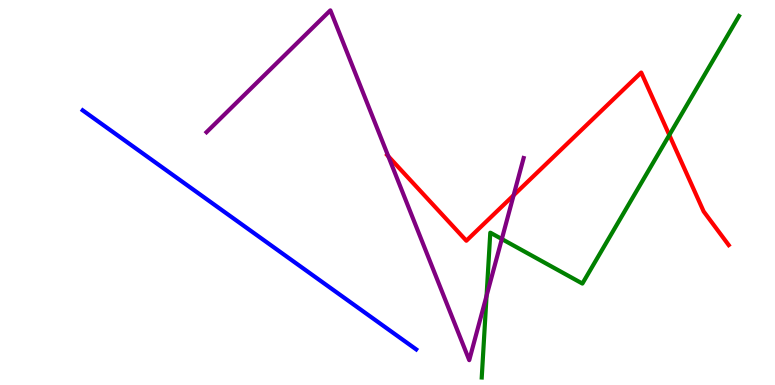[{'lines': ['blue', 'red'], 'intersections': []}, {'lines': ['green', 'red'], 'intersections': [{'x': 8.64, 'y': 6.49}]}, {'lines': ['purple', 'red'], 'intersections': [{'x': 5.01, 'y': 5.94}, {'x': 6.63, 'y': 4.93}]}, {'lines': ['blue', 'green'], 'intersections': []}, {'lines': ['blue', 'purple'], 'intersections': []}, {'lines': ['green', 'purple'], 'intersections': [{'x': 6.28, 'y': 2.32}, {'x': 6.48, 'y': 3.79}]}]